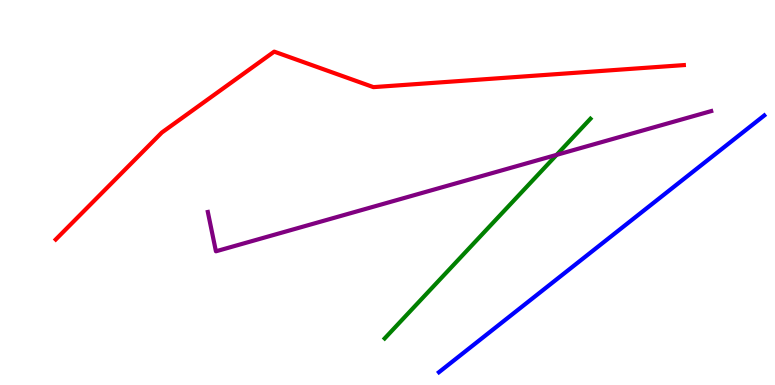[{'lines': ['blue', 'red'], 'intersections': []}, {'lines': ['green', 'red'], 'intersections': []}, {'lines': ['purple', 'red'], 'intersections': []}, {'lines': ['blue', 'green'], 'intersections': []}, {'lines': ['blue', 'purple'], 'intersections': []}, {'lines': ['green', 'purple'], 'intersections': [{'x': 7.18, 'y': 5.98}]}]